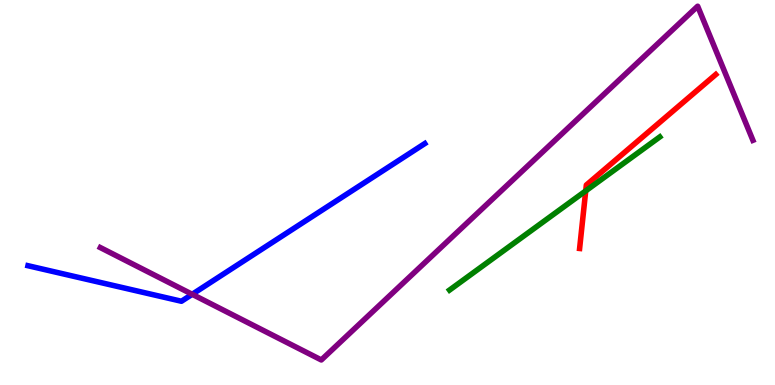[{'lines': ['blue', 'red'], 'intersections': []}, {'lines': ['green', 'red'], 'intersections': [{'x': 7.56, 'y': 5.04}]}, {'lines': ['purple', 'red'], 'intersections': []}, {'lines': ['blue', 'green'], 'intersections': []}, {'lines': ['blue', 'purple'], 'intersections': [{'x': 2.48, 'y': 2.36}]}, {'lines': ['green', 'purple'], 'intersections': []}]